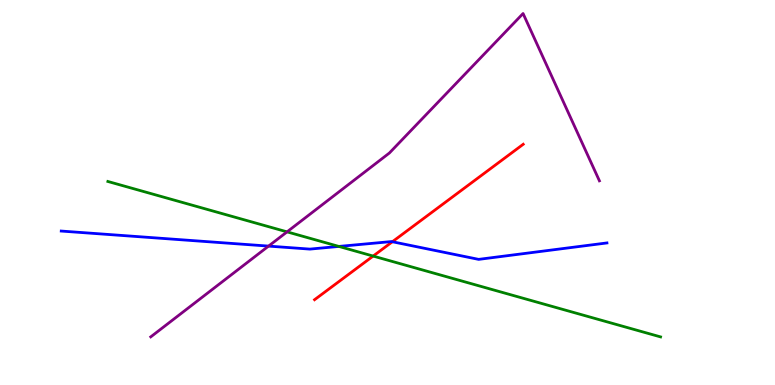[{'lines': ['blue', 'red'], 'intersections': [{'x': 5.06, 'y': 3.72}]}, {'lines': ['green', 'red'], 'intersections': [{'x': 4.81, 'y': 3.35}]}, {'lines': ['purple', 'red'], 'intersections': []}, {'lines': ['blue', 'green'], 'intersections': [{'x': 4.37, 'y': 3.6}]}, {'lines': ['blue', 'purple'], 'intersections': [{'x': 3.47, 'y': 3.61}]}, {'lines': ['green', 'purple'], 'intersections': [{'x': 3.7, 'y': 3.98}]}]